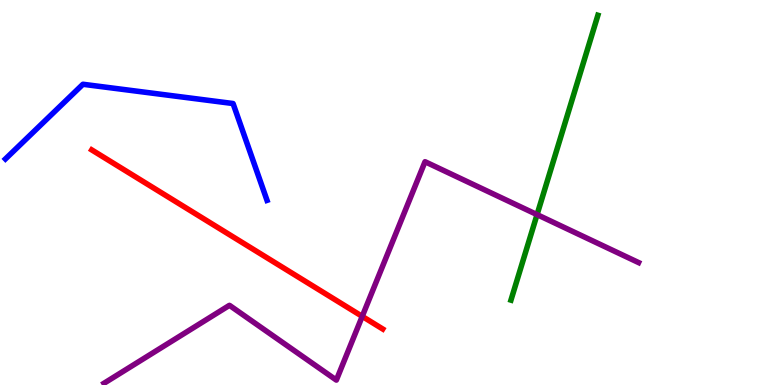[{'lines': ['blue', 'red'], 'intersections': []}, {'lines': ['green', 'red'], 'intersections': []}, {'lines': ['purple', 'red'], 'intersections': [{'x': 4.67, 'y': 1.78}]}, {'lines': ['blue', 'green'], 'intersections': []}, {'lines': ['blue', 'purple'], 'intersections': []}, {'lines': ['green', 'purple'], 'intersections': [{'x': 6.93, 'y': 4.43}]}]